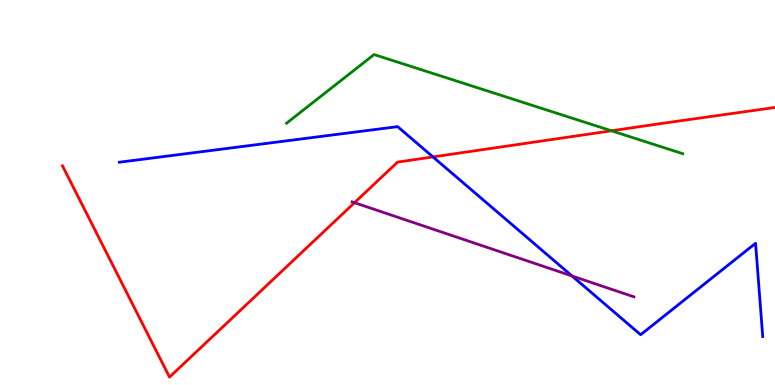[{'lines': ['blue', 'red'], 'intersections': [{'x': 5.59, 'y': 5.92}]}, {'lines': ['green', 'red'], 'intersections': [{'x': 7.89, 'y': 6.6}]}, {'lines': ['purple', 'red'], 'intersections': [{'x': 4.57, 'y': 4.74}]}, {'lines': ['blue', 'green'], 'intersections': []}, {'lines': ['blue', 'purple'], 'intersections': [{'x': 7.38, 'y': 2.83}]}, {'lines': ['green', 'purple'], 'intersections': []}]